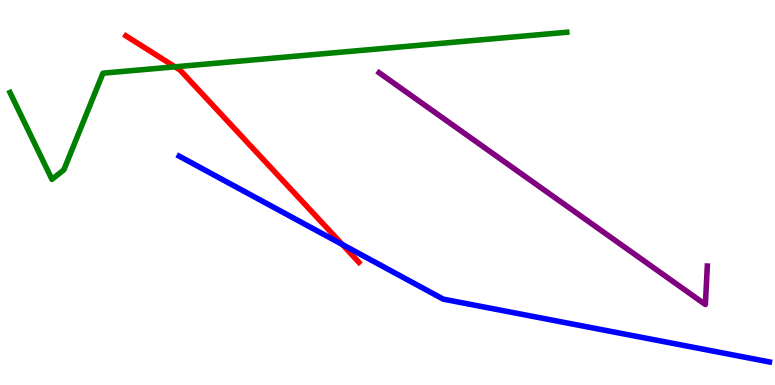[{'lines': ['blue', 'red'], 'intersections': [{'x': 4.42, 'y': 3.65}]}, {'lines': ['green', 'red'], 'intersections': [{'x': 2.26, 'y': 8.26}]}, {'lines': ['purple', 'red'], 'intersections': []}, {'lines': ['blue', 'green'], 'intersections': []}, {'lines': ['blue', 'purple'], 'intersections': []}, {'lines': ['green', 'purple'], 'intersections': []}]